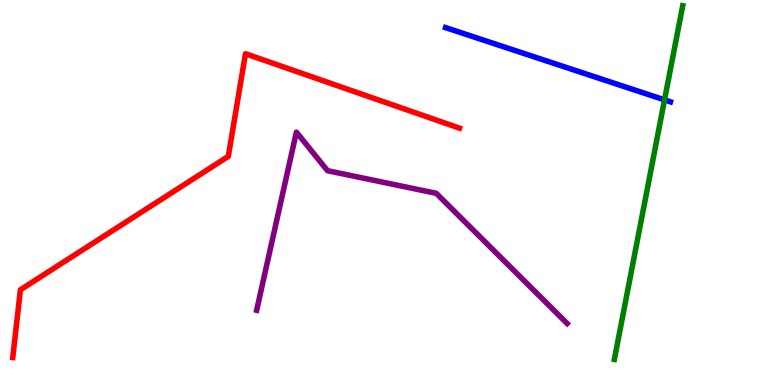[{'lines': ['blue', 'red'], 'intersections': []}, {'lines': ['green', 'red'], 'intersections': []}, {'lines': ['purple', 'red'], 'intersections': []}, {'lines': ['blue', 'green'], 'intersections': [{'x': 8.57, 'y': 7.41}]}, {'lines': ['blue', 'purple'], 'intersections': []}, {'lines': ['green', 'purple'], 'intersections': []}]